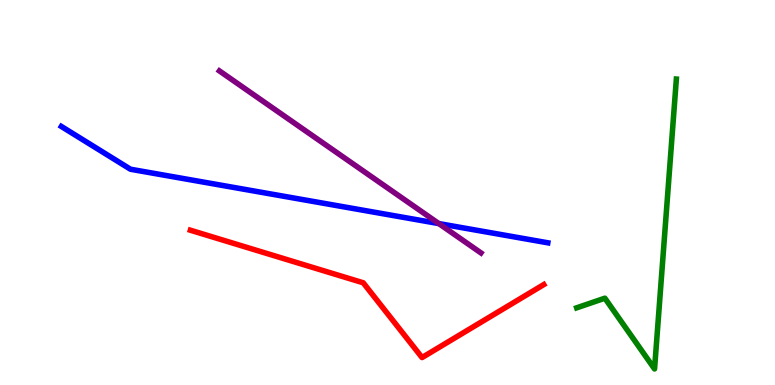[{'lines': ['blue', 'red'], 'intersections': []}, {'lines': ['green', 'red'], 'intersections': []}, {'lines': ['purple', 'red'], 'intersections': []}, {'lines': ['blue', 'green'], 'intersections': []}, {'lines': ['blue', 'purple'], 'intersections': [{'x': 5.66, 'y': 4.19}]}, {'lines': ['green', 'purple'], 'intersections': []}]